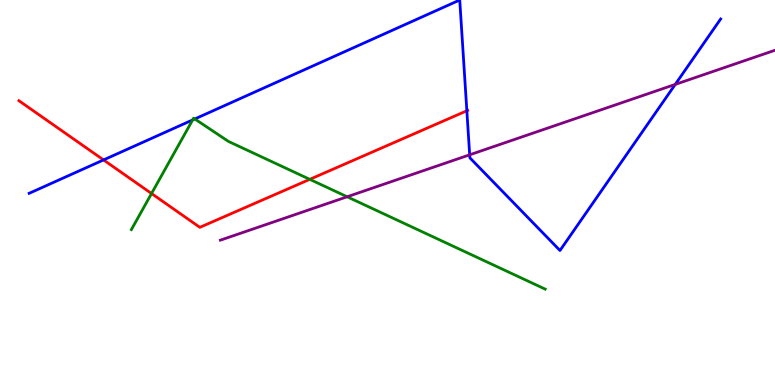[{'lines': ['blue', 'red'], 'intersections': [{'x': 1.34, 'y': 5.85}, {'x': 6.02, 'y': 7.12}]}, {'lines': ['green', 'red'], 'intersections': [{'x': 1.96, 'y': 4.97}, {'x': 4.0, 'y': 5.34}]}, {'lines': ['purple', 'red'], 'intersections': []}, {'lines': ['blue', 'green'], 'intersections': [{'x': 2.49, 'y': 6.88}, {'x': 2.51, 'y': 6.91}]}, {'lines': ['blue', 'purple'], 'intersections': [{'x': 6.06, 'y': 5.98}, {'x': 8.71, 'y': 7.81}]}, {'lines': ['green', 'purple'], 'intersections': [{'x': 4.48, 'y': 4.89}]}]